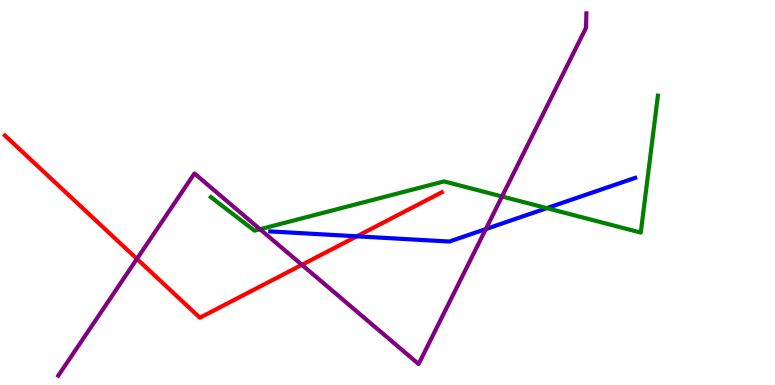[{'lines': ['blue', 'red'], 'intersections': [{'x': 4.6, 'y': 3.86}]}, {'lines': ['green', 'red'], 'intersections': []}, {'lines': ['purple', 'red'], 'intersections': [{'x': 1.77, 'y': 3.28}, {'x': 3.9, 'y': 3.12}]}, {'lines': ['blue', 'green'], 'intersections': [{'x': 7.06, 'y': 4.59}]}, {'lines': ['blue', 'purple'], 'intersections': [{'x': 6.27, 'y': 4.05}]}, {'lines': ['green', 'purple'], 'intersections': [{'x': 3.36, 'y': 4.05}, {'x': 6.48, 'y': 4.9}]}]